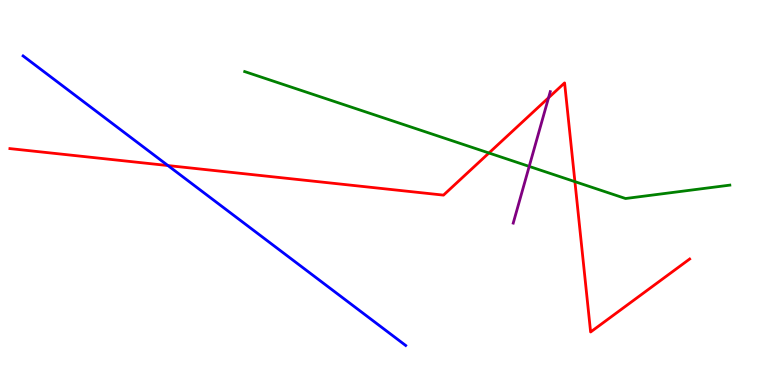[{'lines': ['blue', 'red'], 'intersections': [{'x': 2.17, 'y': 5.7}]}, {'lines': ['green', 'red'], 'intersections': [{'x': 6.31, 'y': 6.03}, {'x': 7.42, 'y': 5.28}]}, {'lines': ['purple', 'red'], 'intersections': [{'x': 7.08, 'y': 7.46}]}, {'lines': ['blue', 'green'], 'intersections': []}, {'lines': ['blue', 'purple'], 'intersections': []}, {'lines': ['green', 'purple'], 'intersections': [{'x': 6.83, 'y': 5.68}]}]